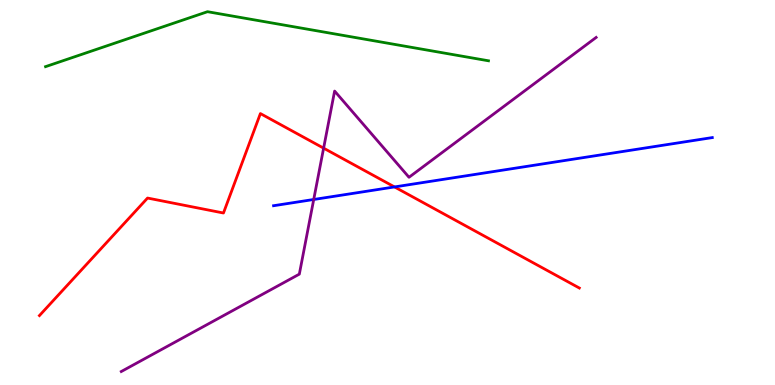[{'lines': ['blue', 'red'], 'intersections': [{'x': 5.09, 'y': 5.14}]}, {'lines': ['green', 'red'], 'intersections': []}, {'lines': ['purple', 'red'], 'intersections': [{'x': 4.18, 'y': 6.15}]}, {'lines': ['blue', 'green'], 'intersections': []}, {'lines': ['blue', 'purple'], 'intersections': [{'x': 4.05, 'y': 4.82}]}, {'lines': ['green', 'purple'], 'intersections': []}]